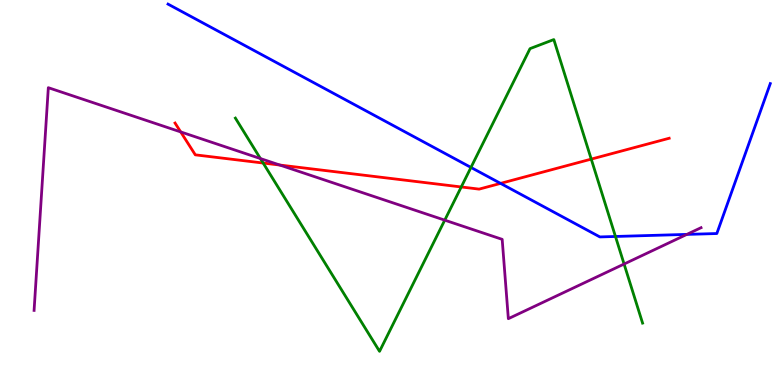[{'lines': ['blue', 'red'], 'intersections': [{'x': 6.46, 'y': 5.24}]}, {'lines': ['green', 'red'], 'intersections': [{'x': 3.4, 'y': 5.77}, {'x': 5.95, 'y': 5.14}, {'x': 7.63, 'y': 5.87}]}, {'lines': ['purple', 'red'], 'intersections': [{'x': 2.33, 'y': 6.57}, {'x': 3.61, 'y': 5.71}]}, {'lines': ['blue', 'green'], 'intersections': [{'x': 6.08, 'y': 5.65}, {'x': 7.94, 'y': 3.86}]}, {'lines': ['blue', 'purple'], 'intersections': [{'x': 8.86, 'y': 3.91}]}, {'lines': ['green', 'purple'], 'intersections': [{'x': 3.36, 'y': 5.88}, {'x': 5.74, 'y': 4.28}, {'x': 8.05, 'y': 3.14}]}]